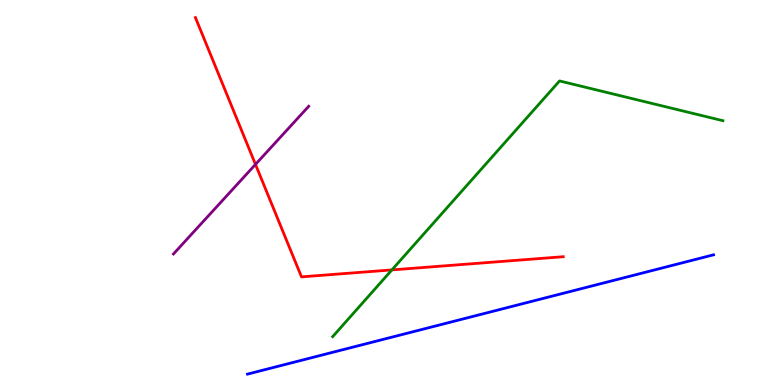[{'lines': ['blue', 'red'], 'intersections': []}, {'lines': ['green', 'red'], 'intersections': [{'x': 5.06, 'y': 2.99}]}, {'lines': ['purple', 'red'], 'intersections': [{'x': 3.3, 'y': 5.73}]}, {'lines': ['blue', 'green'], 'intersections': []}, {'lines': ['blue', 'purple'], 'intersections': []}, {'lines': ['green', 'purple'], 'intersections': []}]